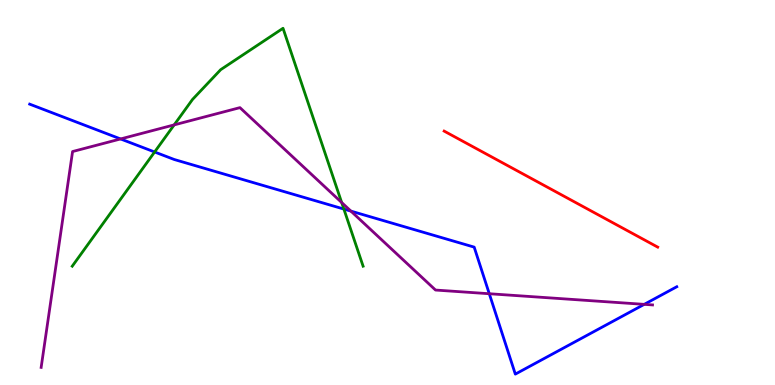[{'lines': ['blue', 'red'], 'intersections': []}, {'lines': ['green', 'red'], 'intersections': []}, {'lines': ['purple', 'red'], 'intersections': []}, {'lines': ['blue', 'green'], 'intersections': [{'x': 2.0, 'y': 6.05}, {'x': 4.44, 'y': 4.57}]}, {'lines': ['blue', 'purple'], 'intersections': [{'x': 1.56, 'y': 6.39}, {'x': 4.53, 'y': 4.52}, {'x': 6.31, 'y': 2.37}, {'x': 8.31, 'y': 2.09}]}, {'lines': ['green', 'purple'], 'intersections': [{'x': 2.25, 'y': 6.76}, {'x': 4.41, 'y': 4.74}]}]